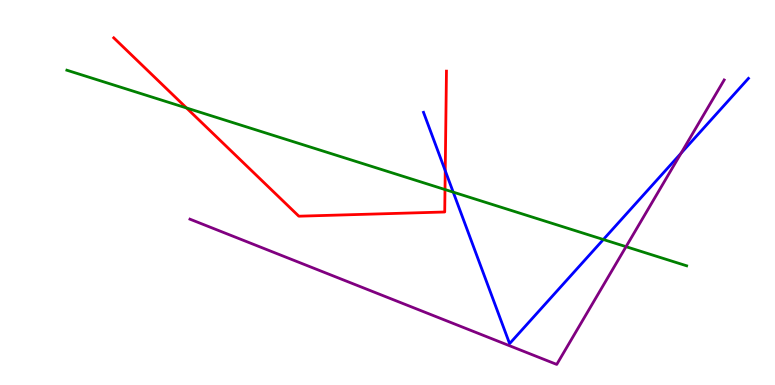[{'lines': ['blue', 'red'], 'intersections': [{'x': 5.74, 'y': 5.57}]}, {'lines': ['green', 'red'], 'intersections': [{'x': 2.41, 'y': 7.2}, {'x': 5.74, 'y': 5.08}]}, {'lines': ['purple', 'red'], 'intersections': []}, {'lines': ['blue', 'green'], 'intersections': [{'x': 5.85, 'y': 5.01}, {'x': 7.79, 'y': 3.78}]}, {'lines': ['blue', 'purple'], 'intersections': [{'x': 8.79, 'y': 6.02}]}, {'lines': ['green', 'purple'], 'intersections': [{'x': 8.08, 'y': 3.59}]}]